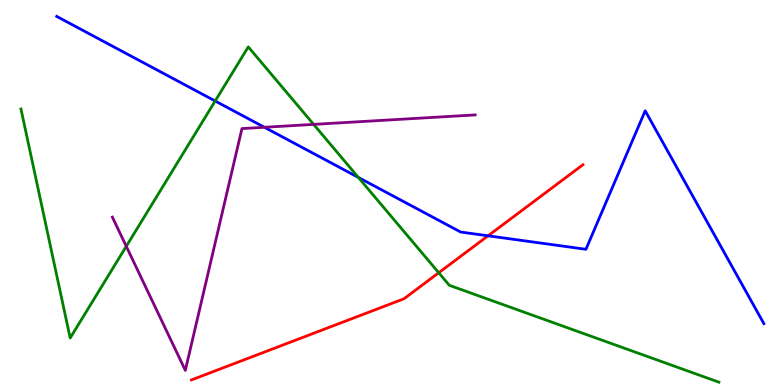[{'lines': ['blue', 'red'], 'intersections': [{'x': 6.3, 'y': 3.88}]}, {'lines': ['green', 'red'], 'intersections': [{'x': 5.66, 'y': 2.92}]}, {'lines': ['purple', 'red'], 'intersections': []}, {'lines': ['blue', 'green'], 'intersections': [{'x': 2.78, 'y': 7.38}, {'x': 4.62, 'y': 5.39}]}, {'lines': ['blue', 'purple'], 'intersections': [{'x': 3.41, 'y': 6.69}]}, {'lines': ['green', 'purple'], 'intersections': [{'x': 1.63, 'y': 3.6}, {'x': 4.05, 'y': 6.77}]}]